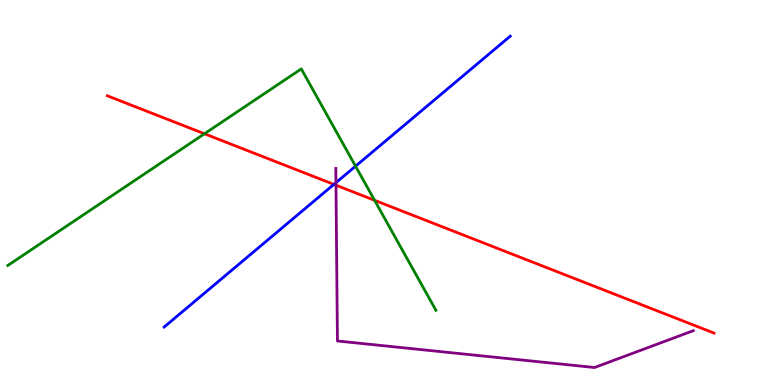[{'lines': ['blue', 'red'], 'intersections': [{'x': 4.31, 'y': 5.21}]}, {'lines': ['green', 'red'], 'intersections': [{'x': 2.64, 'y': 6.53}, {'x': 4.83, 'y': 4.8}]}, {'lines': ['purple', 'red'], 'intersections': [{'x': 4.34, 'y': 5.19}]}, {'lines': ['blue', 'green'], 'intersections': [{'x': 4.59, 'y': 5.68}]}, {'lines': ['blue', 'purple'], 'intersections': [{'x': 4.33, 'y': 5.26}]}, {'lines': ['green', 'purple'], 'intersections': []}]